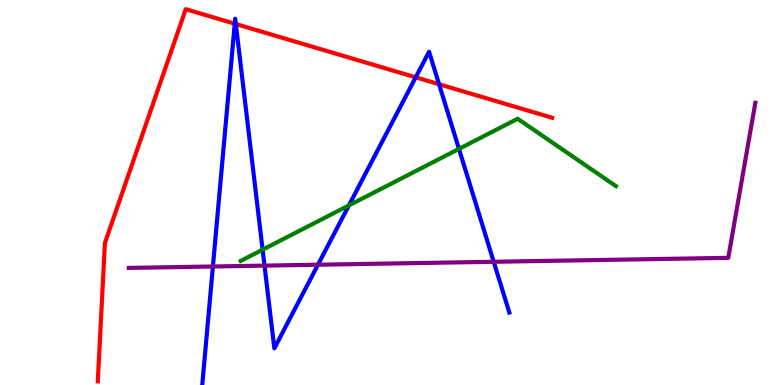[{'lines': ['blue', 'red'], 'intersections': [{'x': 3.03, 'y': 9.38}, {'x': 3.04, 'y': 9.38}, {'x': 5.36, 'y': 7.99}, {'x': 5.67, 'y': 7.81}]}, {'lines': ['green', 'red'], 'intersections': []}, {'lines': ['purple', 'red'], 'intersections': []}, {'lines': ['blue', 'green'], 'intersections': [{'x': 3.39, 'y': 3.51}, {'x': 4.5, 'y': 4.67}, {'x': 5.92, 'y': 6.13}]}, {'lines': ['blue', 'purple'], 'intersections': [{'x': 2.75, 'y': 3.08}, {'x': 3.41, 'y': 3.1}, {'x': 4.1, 'y': 3.12}, {'x': 6.37, 'y': 3.2}]}, {'lines': ['green', 'purple'], 'intersections': []}]